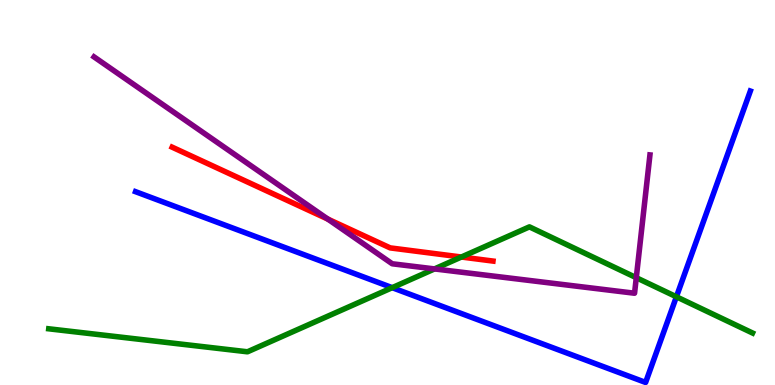[{'lines': ['blue', 'red'], 'intersections': []}, {'lines': ['green', 'red'], 'intersections': [{'x': 5.95, 'y': 3.32}]}, {'lines': ['purple', 'red'], 'intersections': [{'x': 4.23, 'y': 4.31}]}, {'lines': ['blue', 'green'], 'intersections': [{'x': 5.06, 'y': 2.53}, {'x': 8.73, 'y': 2.29}]}, {'lines': ['blue', 'purple'], 'intersections': []}, {'lines': ['green', 'purple'], 'intersections': [{'x': 5.61, 'y': 3.02}, {'x': 8.21, 'y': 2.79}]}]